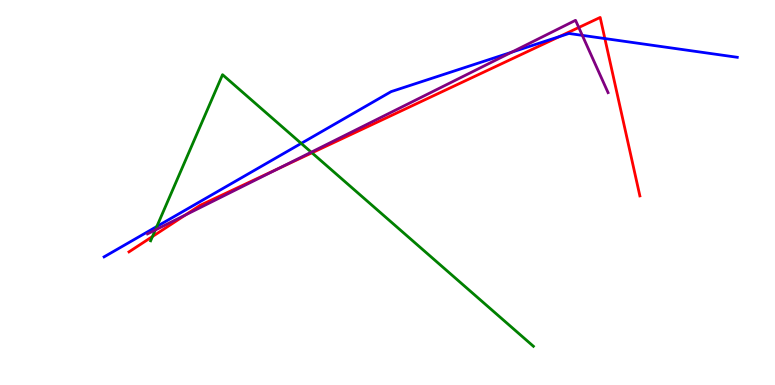[{'lines': ['blue', 'red'], 'intersections': [{'x': 7.22, 'y': 9.05}, {'x': 7.8, 'y': 9.0}]}, {'lines': ['green', 'red'], 'intersections': [{'x': 1.97, 'y': 3.86}, {'x': 4.03, 'y': 6.03}]}, {'lines': ['purple', 'red'], 'intersections': [{'x': 2.39, 'y': 4.42}, {'x': 3.59, 'y': 5.62}, {'x': 7.47, 'y': 9.29}]}, {'lines': ['blue', 'green'], 'intersections': [{'x': 2.02, 'y': 4.12}, {'x': 3.89, 'y': 6.28}]}, {'lines': ['blue', 'purple'], 'intersections': [{'x': 6.6, 'y': 8.64}, {'x': 7.51, 'y': 9.08}]}, {'lines': ['green', 'purple'], 'intersections': [{'x': 2.0, 'y': 4.03}, {'x': 4.02, 'y': 6.05}]}]